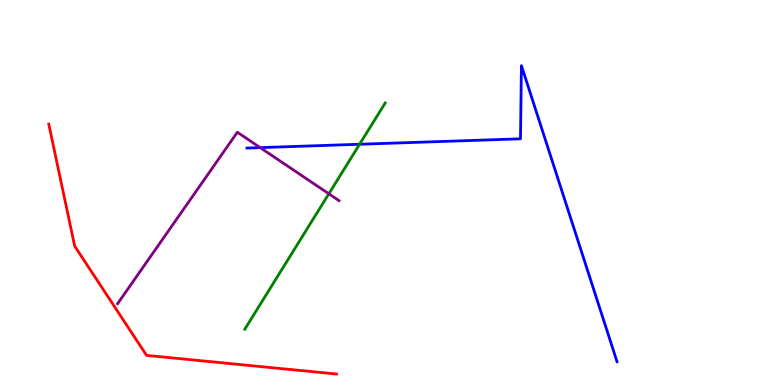[{'lines': ['blue', 'red'], 'intersections': []}, {'lines': ['green', 'red'], 'intersections': []}, {'lines': ['purple', 'red'], 'intersections': []}, {'lines': ['blue', 'green'], 'intersections': [{'x': 4.64, 'y': 6.25}]}, {'lines': ['blue', 'purple'], 'intersections': [{'x': 3.36, 'y': 6.17}]}, {'lines': ['green', 'purple'], 'intersections': [{'x': 4.24, 'y': 4.97}]}]